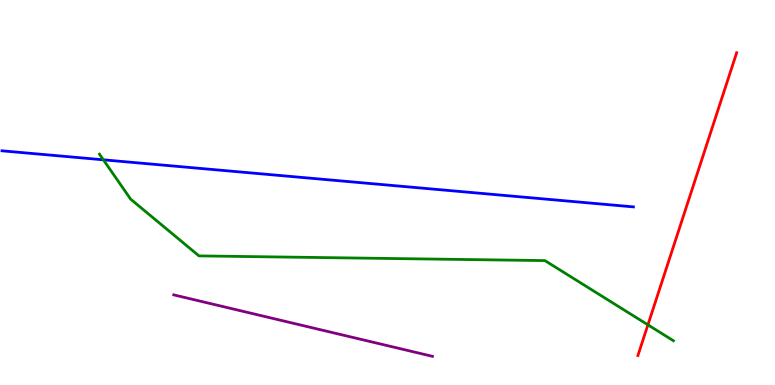[{'lines': ['blue', 'red'], 'intersections': []}, {'lines': ['green', 'red'], 'intersections': [{'x': 8.36, 'y': 1.56}]}, {'lines': ['purple', 'red'], 'intersections': []}, {'lines': ['blue', 'green'], 'intersections': [{'x': 1.33, 'y': 5.85}]}, {'lines': ['blue', 'purple'], 'intersections': []}, {'lines': ['green', 'purple'], 'intersections': []}]